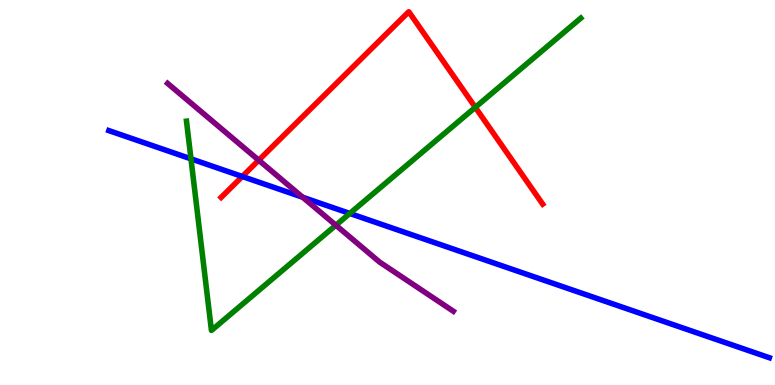[{'lines': ['blue', 'red'], 'intersections': [{'x': 3.13, 'y': 5.42}]}, {'lines': ['green', 'red'], 'intersections': [{'x': 6.13, 'y': 7.21}]}, {'lines': ['purple', 'red'], 'intersections': [{'x': 3.34, 'y': 5.84}]}, {'lines': ['blue', 'green'], 'intersections': [{'x': 2.46, 'y': 5.87}, {'x': 4.51, 'y': 4.46}]}, {'lines': ['blue', 'purple'], 'intersections': [{'x': 3.91, 'y': 4.88}]}, {'lines': ['green', 'purple'], 'intersections': [{'x': 4.33, 'y': 4.15}]}]